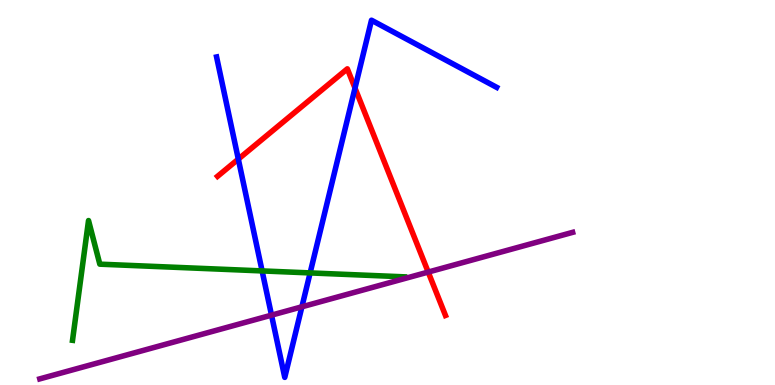[{'lines': ['blue', 'red'], 'intersections': [{'x': 3.08, 'y': 5.87}, {'x': 4.58, 'y': 7.71}]}, {'lines': ['green', 'red'], 'intersections': []}, {'lines': ['purple', 'red'], 'intersections': [{'x': 5.53, 'y': 2.93}]}, {'lines': ['blue', 'green'], 'intersections': [{'x': 3.38, 'y': 2.96}, {'x': 4.0, 'y': 2.91}]}, {'lines': ['blue', 'purple'], 'intersections': [{'x': 3.5, 'y': 1.81}, {'x': 3.9, 'y': 2.03}]}, {'lines': ['green', 'purple'], 'intersections': []}]